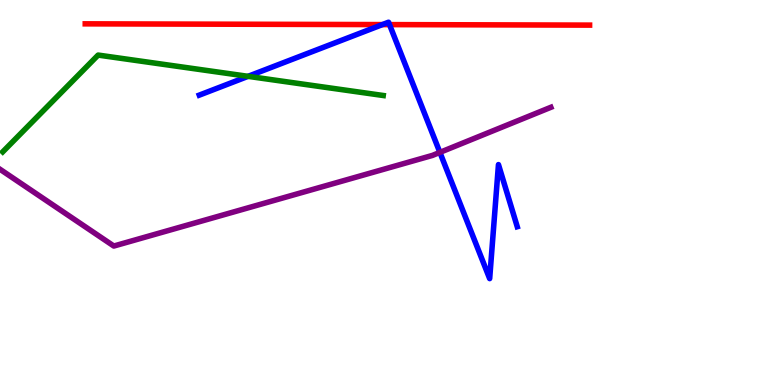[{'lines': ['blue', 'red'], 'intersections': [{'x': 4.93, 'y': 9.36}, {'x': 5.03, 'y': 9.36}]}, {'lines': ['green', 'red'], 'intersections': []}, {'lines': ['purple', 'red'], 'intersections': []}, {'lines': ['blue', 'green'], 'intersections': [{'x': 3.2, 'y': 8.02}]}, {'lines': ['blue', 'purple'], 'intersections': [{'x': 5.68, 'y': 6.04}]}, {'lines': ['green', 'purple'], 'intersections': []}]